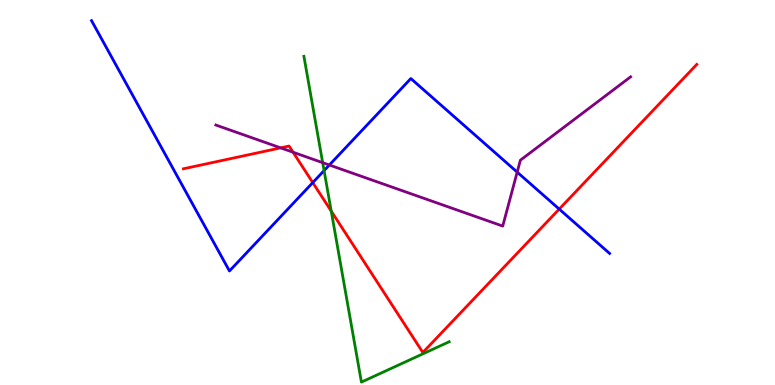[{'lines': ['blue', 'red'], 'intersections': [{'x': 4.04, 'y': 5.26}, {'x': 7.22, 'y': 4.57}]}, {'lines': ['green', 'red'], 'intersections': [{'x': 4.27, 'y': 4.52}]}, {'lines': ['purple', 'red'], 'intersections': [{'x': 3.62, 'y': 6.16}, {'x': 3.78, 'y': 6.05}]}, {'lines': ['blue', 'green'], 'intersections': [{'x': 4.18, 'y': 5.57}]}, {'lines': ['blue', 'purple'], 'intersections': [{'x': 4.25, 'y': 5.71}, {'x': 6.67, 'y': 5.53}]}, {'lines': ['green', 'purple'], 'intersections': [{'x': 4.16, 'y': 5.77}]}]